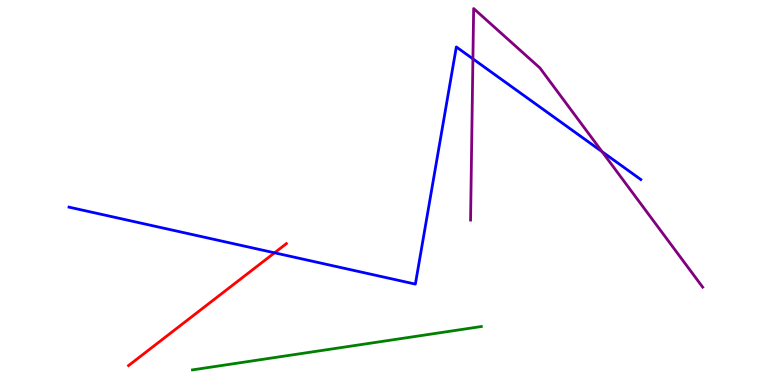[{'lines': ['blue', 'red'], 'intersections': [{'x': 3.54, 'y': 3.43}]}, {'lines': ['green', 'red'], 'intersections': []}, {'lines': ['purple', 'red'], 'intersections': []}, {'lines': ['blue', 'green'], 'intersections': []}, {'lines': ['blue', 'purple'], 'intersections': [{'x': 6.1, 'y': 8.47}, {'x': 7.77, 'y': 6.06}]}, {'lines': ['green', 'purple'], 'intersections': []}]